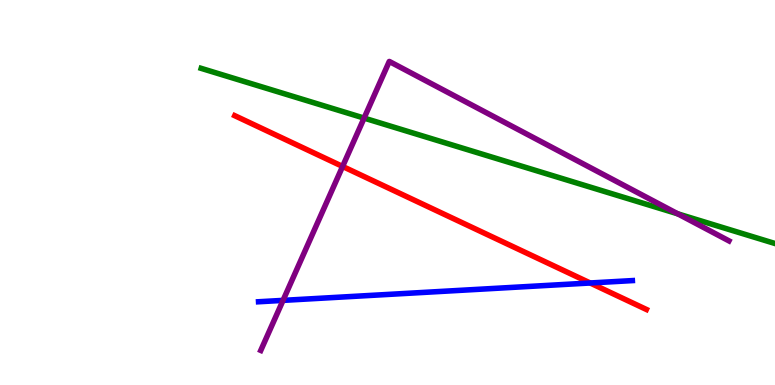[{'lines': ['blue', 'red'], 'intersections': [{'x': 7.62, 'y': 2.65}]}, {'lines': ['green', 'red'], 'intersections': []}, {'lines': ['purple', 'red'], 'intersections': [{'x': 4.42, 'y': 5.68}]}, {'lines': ['blue', 'green'], 'intersections': []}, {'lines': ['blue', 'purple'], 'intersections': [{'x': 3.65, 'y': 2.2}]}, {'lines': ['green', 'purple'], 'intersections': [{'x': 4.7, 'y': 6.93}, {'x': 8.75, 'y': 4.45}]}]